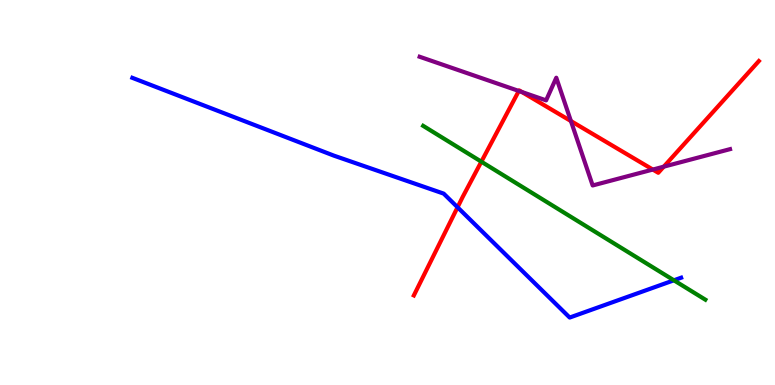[{'lines': ['blue', 'red'], 'intersections': [{'x': 5.9, 'y': 4.62}]}, {'lines': ['green', 'red'], 'intersections': [{'x': 6.21, 'y': 5.8}]}, {'lines': ['purple', 'red'], 'intersections': [{'x': 6.69, 'y': 7.64}, {'x': 6.73, 'y': 7.61}, {'x': 7.37, 'y': 6.86}, {'x': 8.42, 'y': 5.6}, {'x': 8.56, 'y': 5.67}]}, {'lines': ['blue', 'green'], 'intersections': [{'x': 8.7, 'y': 2.72}]}, {'lines': ['blue', 'purple'], 'intersections': []}, {'lines': ['green', 'purple'], 'intersections': []}]